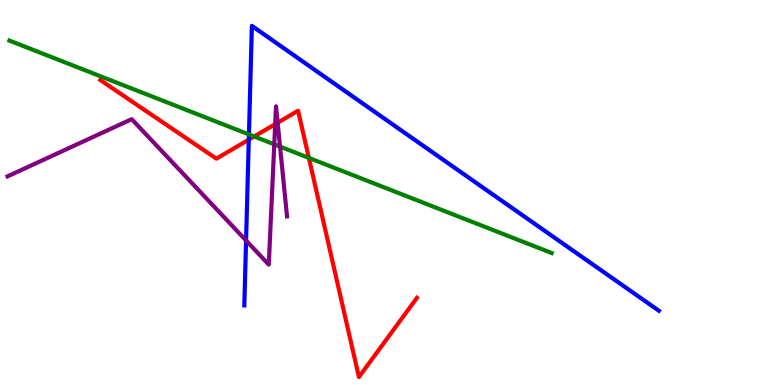[{'lines': ['blue', 'red'], 'intersections': [{'x': 3.21, 'y': 6.37}]}, {'lines': ['green', 'red'], 'intersections': [{'x': 3.28, 'y': 6.46}, {'x': 3.99, 'y': 5.9}]}, {'lines': ['purple', 'red'], 'intersections': [{'x': 3.55, 'y': 6.78}, {'x': 3.58, 'y': 6.81}]}, {'lines': ['blue', 'green'], 'intersections': [{'x': 3.21, 'y': 6.51}]}, {'lines': ['blue', 'purple'], 'intersections': [{'x': 3.18, 'y': 3.75}]}, {'lines': ['green', 'purple'], 'intersections': [{'x': 3.54, 'y': 6.25}, {'x': 3.61, 'y': 6.19}]}]